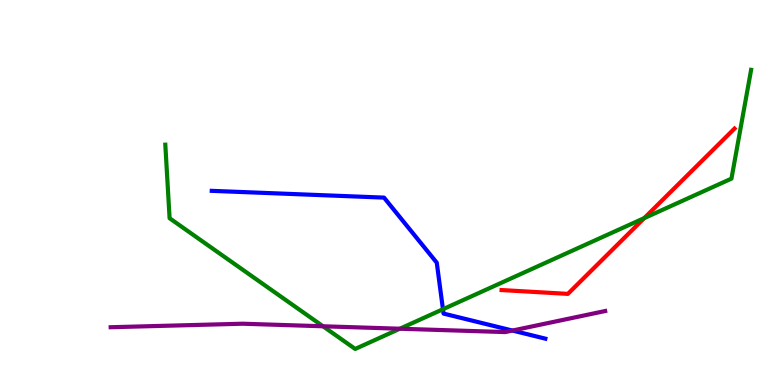[{'lines': ['blue', 'red'], 'intersections': []}, {'lines': ['green', 'red'], 'intersections': [{'x': 8.31, 'y': 4.34}]}, {'lines': ['purple', 'red'], 'intersections': []}, {'lines': ['blue', 'green'], 'intersections': [{'x': 5.72, 'y': 1.97}]}, {'lines': ['blue', 'purple'], 'intersections': [{'x': 6.61, 'y': 1.41}]}, {'lines': ['green', 'purple'], 'intersections': [{'x': 4.17, 'y': 1.53}, {'x': 5.16, 'y': 1.46}]}]